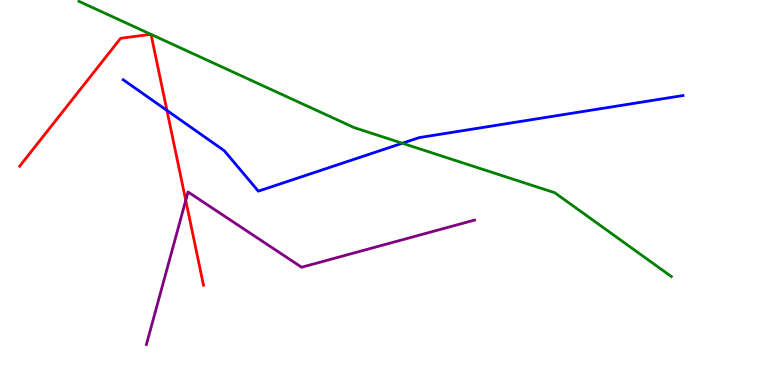[{'lines': ['blue', 'red'], 'intersections': [{'x': 2.15, 'y': 7.13}]}, {'lines': ['green', 'red'], 'intersections': [{'x': 1.95, 'y': 9.11}, {'x': 1.95, 'y': 9.11}]}, {'lines': ['purple', 'red'], 'intersections': [{'x': 2.4, 'y': 4.8}]}, {'lines': ['blue', 'green'], 'intersections': [{'x': 5.19, 'y': 6.28}]}, {'lines': ['blue', 'purple'], 'intersections': []}, {'lines': ['green', 'purple'], 'intersections': []}]